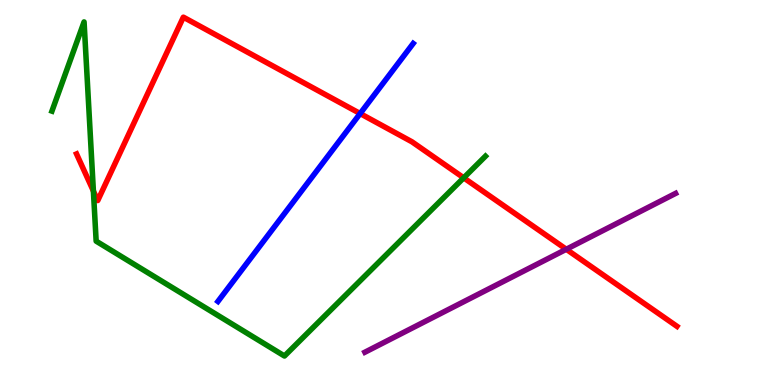[{'lines': ['blue', 'red'], 'intersections': [{'x': 4.65, 'y': 7.05}]}, {'lines': ['green', 'red'], 'intersections': [{'x': 1.21, 'y': 5.04}, {'x': 5.98, 'y': 5.38}]}, {'lines': ['purple', 'red'], 'intersections': [{'x': 7.31, 'y': 3.53}]}, {'lines': ['blue', 'green'], 'intersections': []}, {'lines': ['blue', 'purple'], 'intersections': []}, {'lines': ['green', 'purple'], 'intersections': []}]